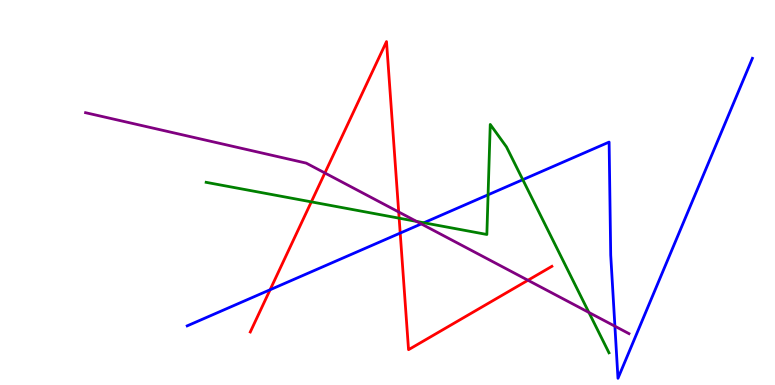[{'lines': ['blue', 'red'], 'intersections': [{'x': 3.49, 'y': 2.47}, {'x': 5.16, 'y': 3.95}]}, {'lines': ['green', 'red'], 'intersections': [{'x': 4.02, 'y': 4.76}, {'x': 5.15, 'y': 4.33}]}, {'lines': ['purple', 'red'], 'intersections': [{'x': 4.19, 'y': 5.51}, {'x': 5.14, 'y': 4.49}, {'x': 6.81, 'y': 2.72}]}, {'lines': ['blue', 'green'], 'intersections': [{'x': 5.47, 'y': 4.21}, {'x': 6.3, 'y': 4.94}, {'x': 6.75, 'y': 5.33}]}, {'lines': ['blue', 'purple'], 'intersections': [{'x': 5.44, 'y': 4.18}, {'x': 7.93, 'y': 1.53}]}, {'lines': ['green', 'purple'], 'intersections': [{'x': 5.38, 'y': 4.25}, {'x': 7.6, 'y': 1.88}]}]